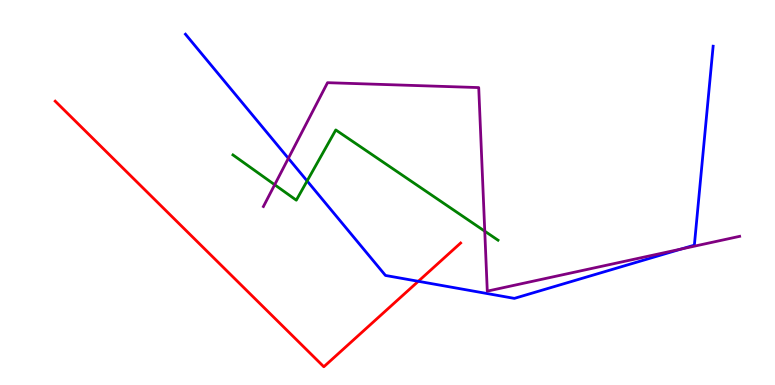[{'lines': ['blue', 'red'], 'intersections': [{'x': 5.4, 'y': 2.69}]}, {'lines': ['green', 'red'], 'intersections': []}, {'lines': ['purple', 'red'], 'intersections': []}, {'lines': ['blue', 'green'], 'intersections': [{'x': 3.96, 'y': 5.3}]}, {'lines': ['blue', 'purple'], 'intersections': [{'x': 3.72, 'y': 5.89}, {'x': 8.79, 'y': 3.53}]}, {'lines': ['green', 'purple'], 'intersections': [{'x': 3.54, 'y': 5.2}, {'x': 6.25, 'y': 3.99}]}]